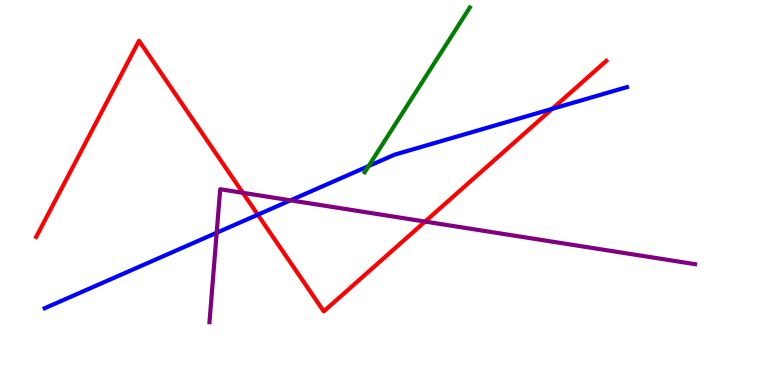[{'lines': ['blue', 'red'], 'intersections': [{'x': 3.33, 'y': 4.42}, {'x': 7.13, 'y': 7.17}]}, {'lines': ['green', 'red'], 'intersections': []}, {'lines': ['purple', 'red'], 'intersections': [{'x': 3.13, 'y': 4.99}, {'x': 5.48, 'y': 4.24}]}, {'lines': ['blue', 'green'], 'intersections': [{'x': 4.76, 'y': 5.69}]}, {'lines': ['blue', 'purple'], 'intersections': [{'x': 2.8, 'y': 3.95}, {'x': 3.75, 'y': 4.8}]}, {'lines': ['green', 'purple'], 'intersections': []}]